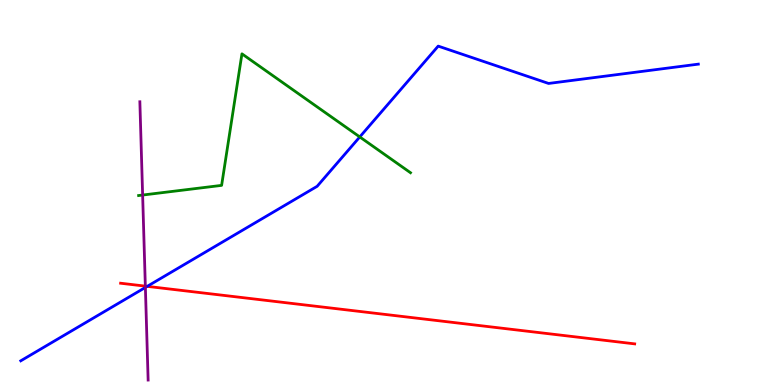[{'lines': ['blue', 'red'], 'intersections': [{'x': 1.9, 'y': 2.56}]}, {'lines': ['green', 'red'], 'intersections': []}, {'lines': ['purple', 'red'], 'intersections': [{'x': 1.88, 'y': 2.57}]}, {'lines': ['blue', 'green'], 'intersections': [{'x': 4.64, 'y': 6.44}]}, {'lines': ['blue', 'purple'], 'intersections': [{'x': 1.88, 'y': 2.53}]}, {'lines': ['green', 'purple'], 'intersections': [{'x': 1.84, 'y': 4.93}]}]